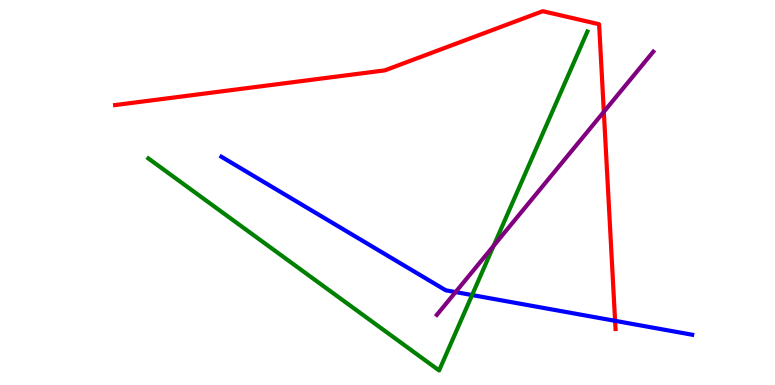[{'lines': ['blue', 'red'], 'intersections': [{'x': 7.94, 'y': 1.67}]}, {'lines': ['green', 'red'], 'intersections': []}, {'lines': ['purple', 'red'], 'intersections': [{'x': 7.79, 'y': 7.1}]}, {'lines': ['blue', 'green'], 'intersections': [{'x': 6.09, 'y': 2.34}]}, {'lines': ['blue', 'purple'], 'intersections': [{'x': 5.88, 'y': 2.41}]}, {'lines': ['green', 'purple'], 'intersections': [{'x': 6.37, 'y': 3.62}]}]